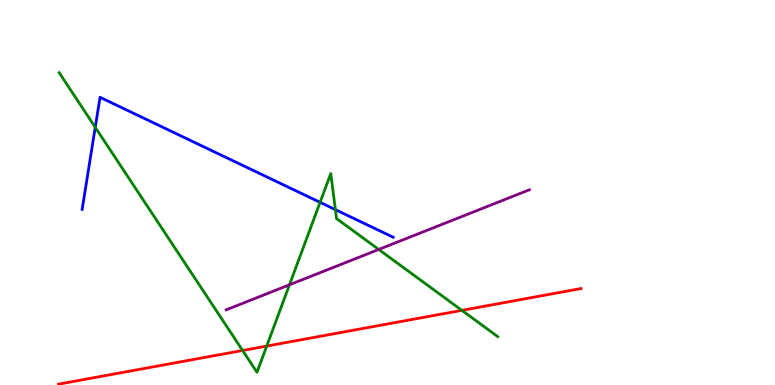[{'lines': ['blue', 'red'], 'intersections': []}, {'lines': ['green', 'red'], 'intersections': [{'x': 3.13, 'y': 0.897}, {'x': 3.44, 'y': 1.01}, {'x': 5.96, 'y': 1.94}]}, {'lines': ['purple', 'red'], 'intersections': []}, {'lines': ['blue', 'green'], 'intersections': [{'x': 1.23, 'y': 6.69}, {'x': 4.13, 'y': 4.74}, {'x': 4.33, 'y': 4.55}]}, {'lines': ['blue', 'purple'], 'intersections': []}, {'lines': ['green', 'purple'], 'intersections': [{'x': 3.74, 'y': 2.6}, {'x': 4.89, 'y': 3.52}]}]